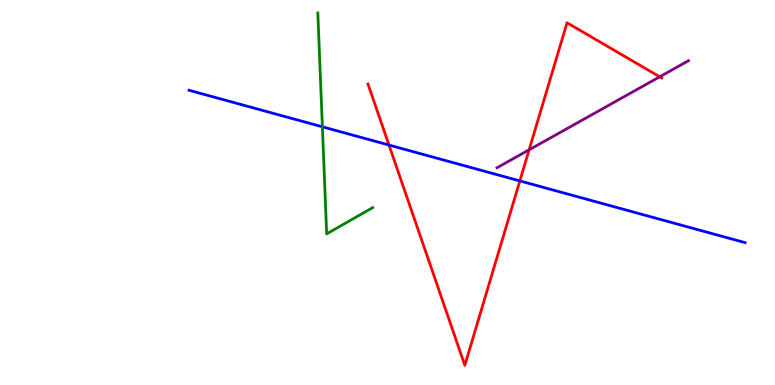[{'lines': ['blue', 'red'], 'intersections': [{'x': 5.02, 'y': 6.23}, {'x': 6.71, 'y': 5.3}]}, {'lines': ['green', 'red'], 'intersections': []}, {'lines': ['purple', 'red'], 'intersections': [{'x': 6.83, 'y': 6.11}, {'x': 8.51, 'y': 8.0}]}, {'lines': ['blue', 'green'], 'intersections': [{'x': 4.16, 'y': 6.71}]}, {'lines': ['blue', 'purple'], 'intersections': []}, {'lines': ['green', 'purple'], 'intersections': []}]